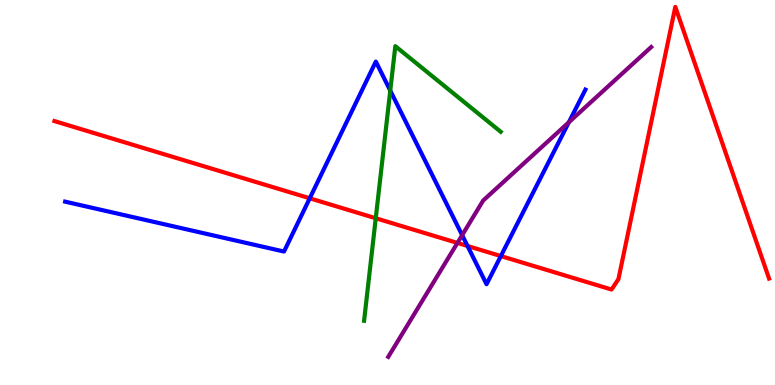[{'lines': ['blue', 'red'], 'intersections': [{'x': 4.0, 'y': 4.85}, {'x': 6.03, 'y': 3.61}, {'x': 6.46, 'y': 3.35}]}, {'lines': ['green', 'red'], 'intersections': [{'x': 4.85, 'y': 4.33}]}, {'lines': ['purple', 'red'], 'intersections': [{'x': 5.9, 'y': 3.69}]}, {'lines': ['blue', 'green'], 'intersections': [{'x': 5.04, 'y': 7.65}]}, {'lines': ['blue', 'purple'], 'intersections': [{'x': 5.96, 'y': 3.89}, {'x': 7.34, 'y': 6.82}]}, {'lines': ['green', 'purple'], 'intersections': []}]